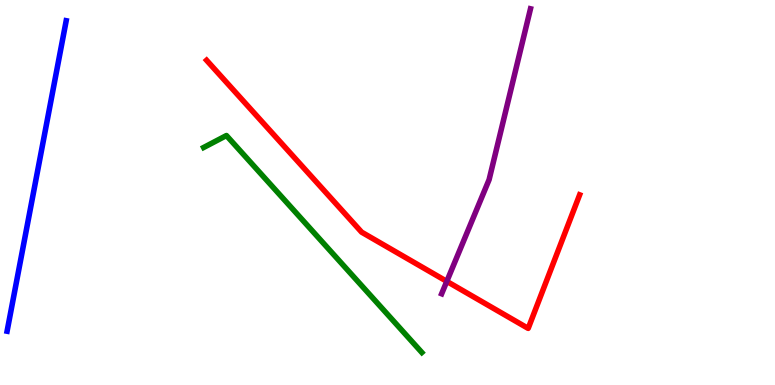[{'lines': ['blue', 'red'], 'intersections': []}, {'lines': ['green', 'red'], 'intersections': []}, {'lines': ['purple', 'red'], 'intersections': [{'x': 5.77, 'y': 2.69}]}, {'lines': ['blue', 'green'], 'intersections': []}, {'lines': ['blue', 'purple'], 'intersections': []}, {'lines': ['green', 'purple'], 'intersections': []}]